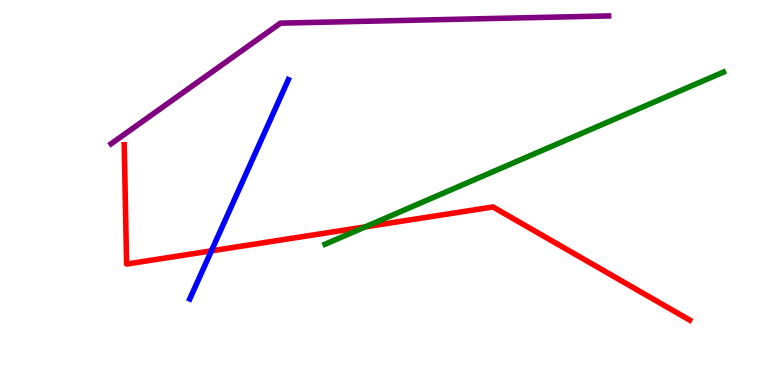[{'lines': ['blue', 'red'], 'intersections': [{'x': 2.73, 'y': 3.48}]}, {'lines': ['green', 'red'], 'intersections': [{'x': 4.71, 'y': 4.11}]}, {'lines': ['purple', 'red'], 'intersections': []}, {'lines': ['blue', 'green'], 'intersections': []}, {'lines': ['blue', 'purple'], 'intersections': []}, {'lines': ['green', 'purple'], 'intersections': []}]